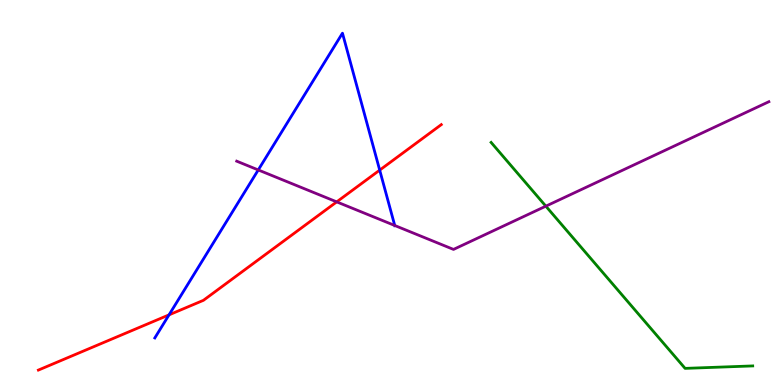[{'lines': ['blue', 'red'], 'intersections': [{'x': 2.18, 'y': 1.82}, {'x': 4.9, 'y': 5.58}]}, {'lines': ['green', 'red'], 'intersections': []}, {'lines': ['purple', 'red'], 'intersections': [{'x': 4.34, 'y': 4.76}]}, {'lines': ['blue', 'green'], 'intersections': []}, {'lines': ['blue', 'purple'], 'intersections': [{'x': 3.33, 'y': 5.59}, {'x': 5.09, 'y': 4.14}]}, {'lines': ['green', 'purple'], 'intersections': [{'x': 7.04, 'y': 4.65}]}]